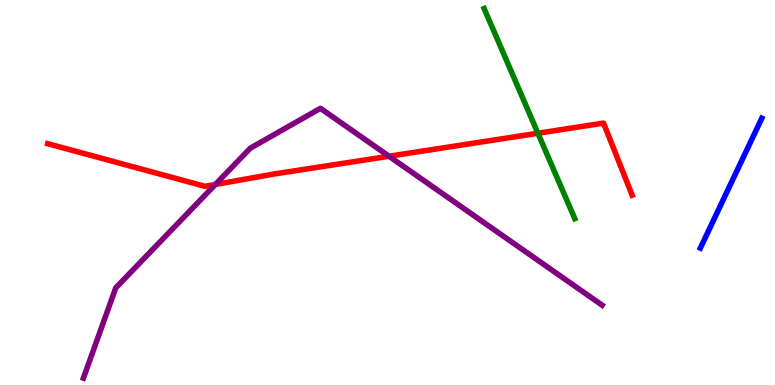[{'lines': ['blue', 'red'], 'intersections': []}, {'lines': ['green', 'red'], 'intersections': [{'x': 6.94, 'y': 6.54}]}, {'lines': ['purple', 'red'], 'intersections': [{'x': 2.78, 'y': 5.21}, {'x': 5.02, 'y': 5.94}]}, {'lines': ['blue', 'green'], 'intersections': []}, {'lines': ['blue', 'purple'], 'intersections': []}, {'lines': ['green', 'purple'], 'intersections': []}]